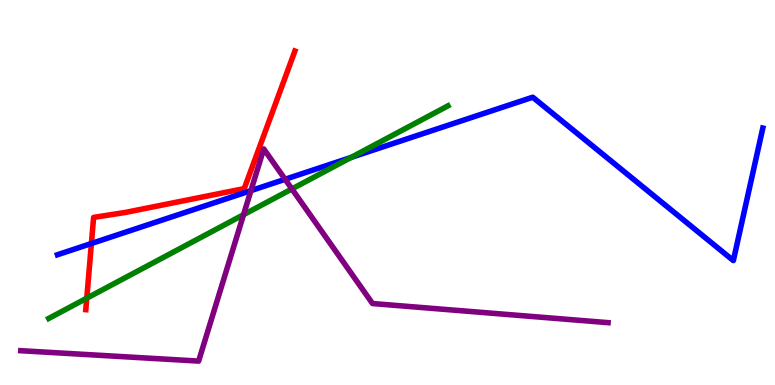[{'lines': ['blue', 'red'], 'intersections': [{'x': 1.18, 'y': 3.68}]}, {'lines': ['green', 'red'], 'intersections': [{'x': 1.12, 'y': 2.25}]}, {'lines': ['purple', 'red'], 'intersections': []}, {'lines': ['blue', 'green'], 'intersections': [{'x': 4.53, 'y': 5.91}]}, {'lines': ['blue', 'purple'], 'intersections': [{'x': 3.24, 'y': 5.05}, {'x': 3.68, 'y': 5.34}]}, {'lines': ['green', 'purple'], 'intersections': [{'x': 3.14, 'y': 4.42}, {'x': 3.77, 'y': 5.09}]}]